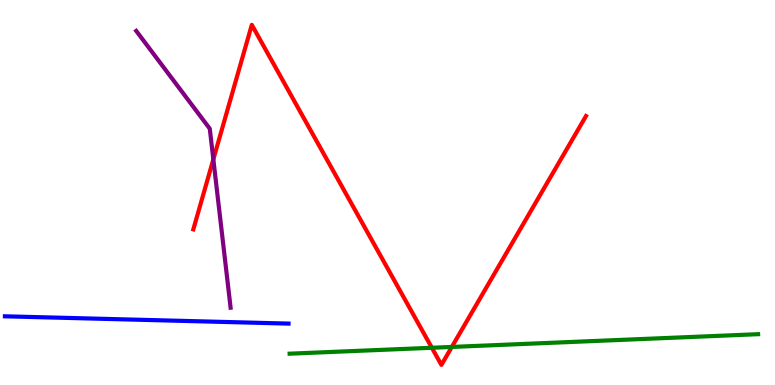[{'lines': ['blue', 'red'], 'intersections': []}, {'lines': ['green', 'red'], 'intersections': [{'x': 5.57, 'y': 0.967}, {'x': 5.83, 'y': 0.989}]}, {'lines': ['purple', 'red'], 'intersections': [{'x': 2.75, 'y': 5.86}]}, {'lines': ['blue', 'green'], 'intersections': []}, {'lines': ['blue', 'purple'], 'intersections': []}, {'lines': ['green', 'purple'], 'intersections': []}]